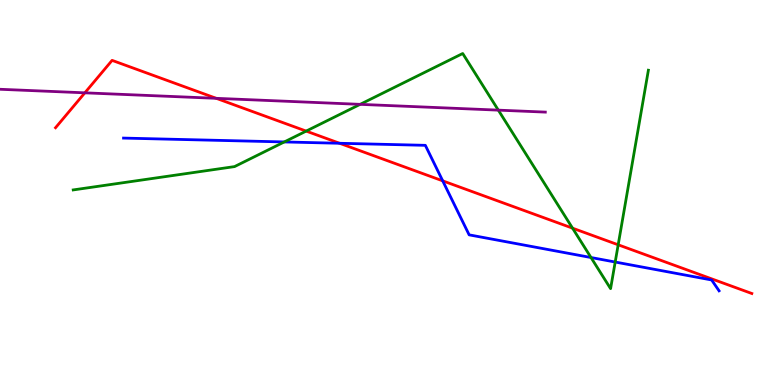[{'lines': ['blue', 'red'], 'intersections': [{'x': 4.38, 'y': 6.28}, {'x': 5.71, 'y': 5.3}]}, {'lines': ['green', 'red'], 'intersections': [{'x': 3.95, 'y': 6.59}, {'x': 7.39, 'y': 4.07}, {'x': 7.98, 'y': 3.64}]}, {'lines': ['purple', 'red'], 'intersections': [{'x': 1.09, 'y': 7.59}, {'x': 2.79, 'y': 7.45}]}, {'lines': ['blue', 'green'], 'intersections': [{'x': 3.67, 'y': 6.31}, {'x': 7.63, 'y': 3.31}, {'x': 7.94, 'y': 3.19}]}, {'lines': ['blue', 'purple'], 'intersections': []}, {'lines': ['green', 'purple'], 'intersections': [{'x': 4.65, 'y': 7.29}, {'x': 6.43, 'y': 7.14}]}]